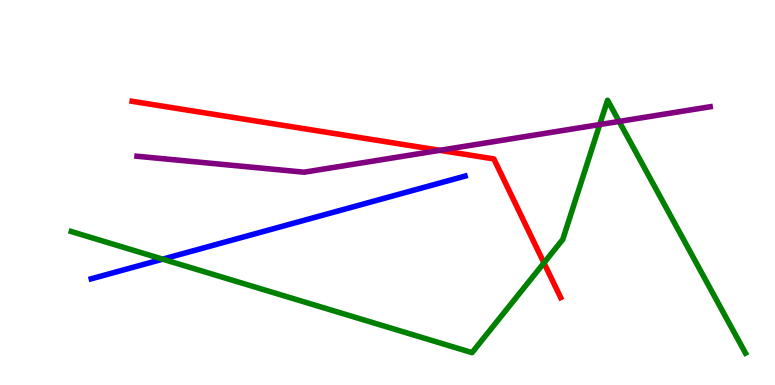[{'lines': ['blue', 'red'], 'intersections': []}, {'lines': ['green', 'red'], 'intersections': [{'x': 7.02, 'y': 3.17}]}, {'lines': ['purple', 'red'], 'intersections': [{'x': 5.68, 'y': 6.1}]}, {'lines': ['blue', 'green'], 'intersections': [{'x': 2.1, 'y': 3.27}]}, {'lines': ['blue', 'purple'], 'intersections': []}, {'lines': ['green', 'purple'], 'intersections': [{'x': 7.74, 'y': 6.76}, {'x': 7.99, 'y': 6.85}]}]